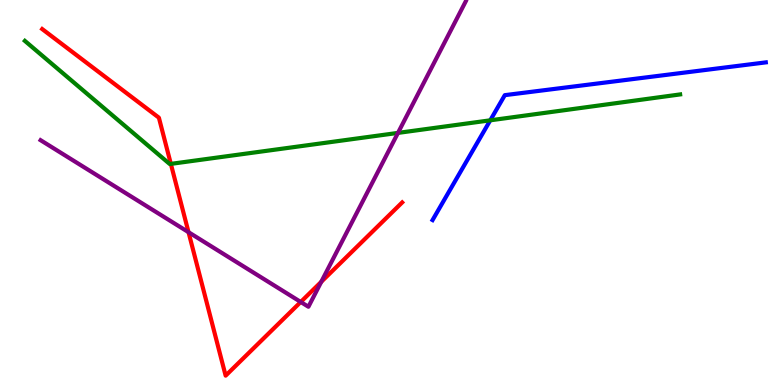[{'lines': ['blue', 'red'], 'intersections': []}, {'lines': ['green', 'red'], 'intersections': [{'x': 2.2, 'y': 5.74}]}, {'lines': ['purple', 'red'], 'intersections': [{'x': 2.43, 'y': 3.97}, {'x': 3.88, 'y': 2.16}, {'x': 4.15, 'y': 2.68}]}, {'lines': ['blue', 'green'], 'intersections': [{'x': 6.33, 'y': 6.87}]}, {'lines': ['blue', 'purple'], 'intersections': []}, {'lines': ['green', 'purple'], 'intersections': [{'x': 5.14, 'y': 6.55}]}]